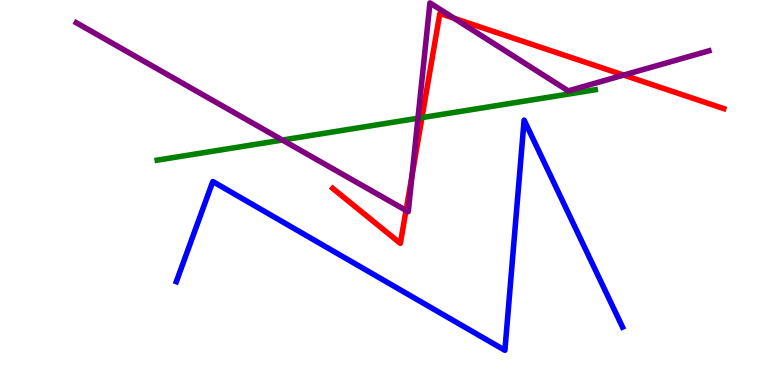[{'lines': ['blue', 'red'], 'intersections': []}, {'lines': ['green', 'red'], 'intersections': [{'x': 5.44, 'y': 6.95}]}, {'lines': ['purple', 'red'], 'intersections': [{'x': 5.24, 'y': 4.53}, {'x': 5.32, 'y': 5.44}, {'x': 5.86, 'y': 9.53}, {'x': 8.05, 'y': 8.05}]}, {'lines': ['blue', 'green'], 'intersections': []}, {'lines': ['blue', 'purple'], 'intersections': []}, {'lines': ['green', 'purple'], 'intersections': [{'x': 3.64, 'y': 6.36}, {'x': 5.39, 'y': 6.93}]}]